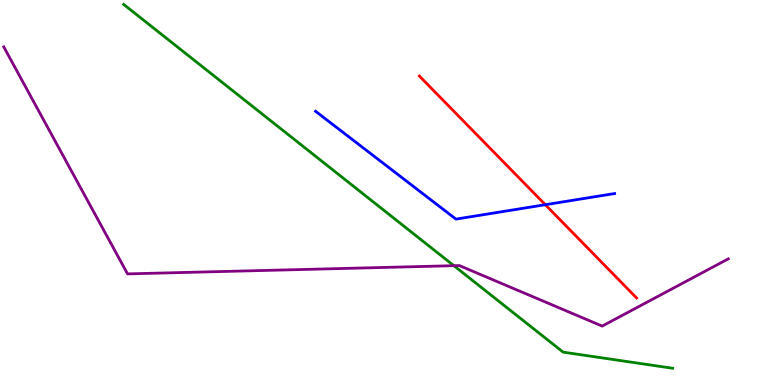[{'lines': ['blue', 'red'], 'intersections': [{'x': 7.04, 'y': 4.68}]}, {'lines': ['green', 'red'], 'intersections': []}, {'lines': ['purple', 'red'], 'intersections': []}, {'lines': ['blue', 'green'], 'intersections': []}, {'lines': ['blue', 'purple'], 'intersections': []}, {'lines': ['green', 'purple'], 'intersections': [{'x': 5.86, 'y': 3.1}]}]